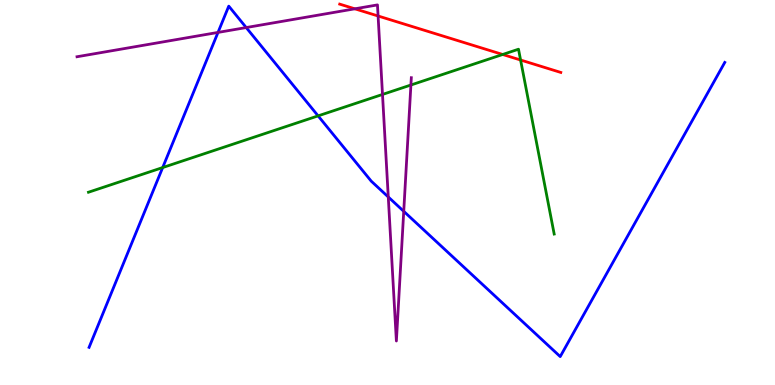[{'lines': ['blue', 'red'], 'intersections': []}, {'lines': ['green', 'red'], 'intersections': [{'x': 6.49, 'y': 8.58}, {'x': 6.72, 'y': 8.44}]}, {'lines': ['purple', 'red'], 'intersections': [{'x': 4.58, 'y': 9.77}, {'x': 4.88, 'y': 9.58}]}, {'lines': ['blue', 'green'], 'intersections': [{'x': 2.1, 'y': 5.65}, {'x': 4.1, 'y': 6.99}]}, {'lines': ['blue', 'purple'], 'intersections': [{'x': 2.81, 'y': 9.16}, {'x': 3.18, 'y': 9.28}, {'x': 5.01, 'y': 4.88}, {'x': 5.21, 'y': 4.51}]}, {'lines': ['green', 'purple'], 'intersections': [{'x': 4.94, 'y': 7.55}, {'x': 5.3, 'y': 7.79}]}]